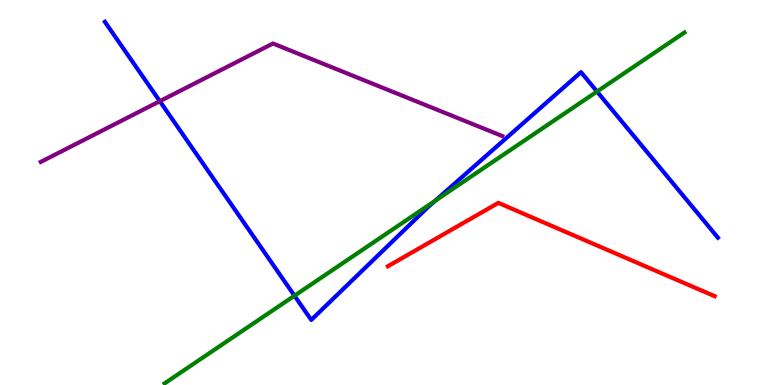[{'lines': ['blue', 'red'], 'intersections': []}, {'lines': ['green', 'red'], 'intersections': []}, {'lines': ['purple', 'red'], 'intersections': []}, {'lines': ['blue', 'green'], 'intersections': [{'x': 3.8, 'y': 2.32}, {'x': 5.61, 'y': 4.78}, {'x': 7.7, 'y': 7.62}]}, {'lines': ['blue', 'purple'], 'intersections': [{'x': 2.06, 'y': 7.37}]}, {'lines': ['green', 'purple'], 'intersections': []}]